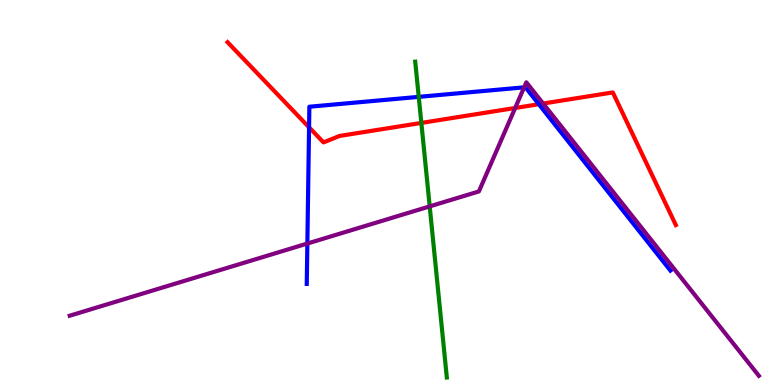[{'lines': ['blue', 'red'], 'intersections': [{'x': 3.99, 'y': 6.69}, {'x': 6.95, 'y': 7.29}]}, {'lines': ['green', 'red'], 'intersections': [{'x': 5.44, 'y': 6.81}]}, {'lines': ['purple', 'red'], 'intersections': [{'x': 6.65, 'y': 7.2}, {'x': 7.01, 'y': 7.31}]}, {'lines': ['blue', 'green'], 'intersections': [{'x': 5.4, 'y': 7.48}]}, {'lines': ['blue', 'purple'], 'intersections': [{'x': 3.97, 'y': 3.67}, {'x': 6.76, 'y': 7.73}]}, {'lines': ['green', 'purple'], 'intersections': [{'x': 5.54, 'y': 4.64}]}]